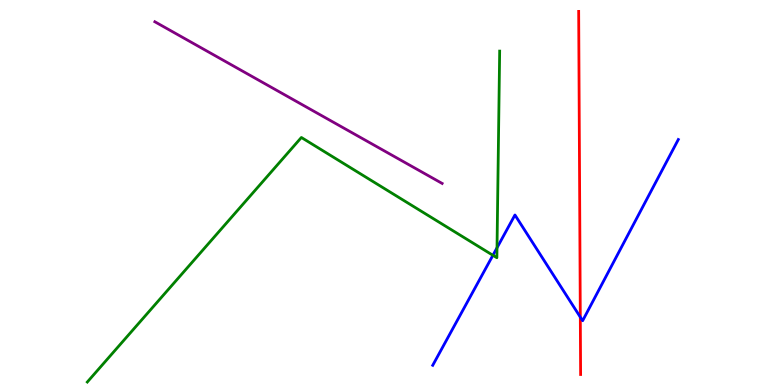[{'lines': ['blue', 'red'], 'intersections': [{'x': 7.49, 'y': 1.76}]}, {'lines': ['green', 'red'], 'intersections': []}, {'lines': ['purple', 'red'], 'intersections': []}, {'lines': ['blue', 'green'], 'intersections': [{'x': 6.36, 'y': 3.37}, {'x': 6.41, 'y': 3.56}]}, {'lines': ['blue', 'purple'], 'intersections': []}, {'lines': ['green', 'purple'], 'intersections': []}]